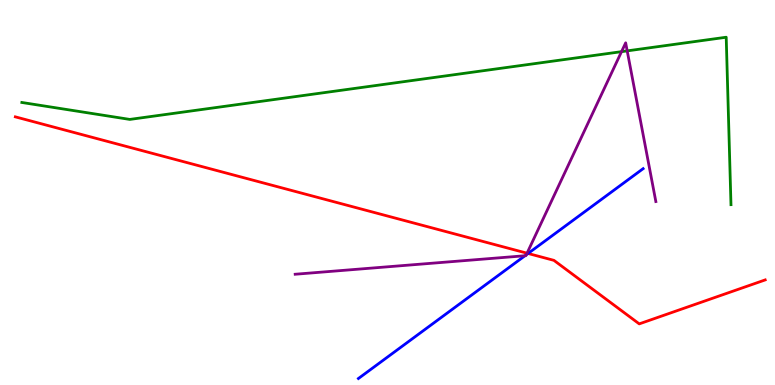[{'lines': ['blue', 'red'], 'intersections': [{'x': 6.81, 'y': 3.42}]}, {'lines': ['green', 'red'], 'intersections': []}, {'lines': ['purple', 'red'], 'intersections': [{'x': 6.8, 'y': 3.42}]}, {'lines': ['blue', 'green'], 'intersections': []}, {'lines': ['blue', 'purple'], 'intersections': [{'x': 6.77, 'y': 3.36}, {'x': 6.79, 'y': 3.38}]}, {'lines': ['green', 'purple'], 'intersections': [{'x': 8.02, 'y': 8.66}, {'x': 8.09, 'y': 8.68}]}]